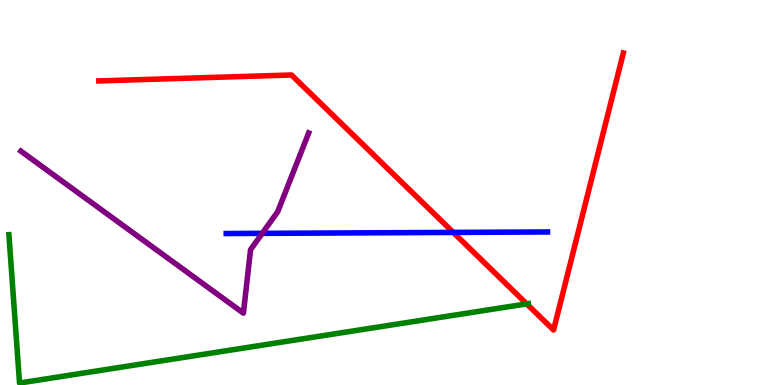[{'lines': ['blue', 'red'], 'intersections': [{'x': 5.85, 'y': 3.96}]}, {'lines': ['green', 'red'], 'intersections': [{'x': 6.8, 'y': 2.11}]}, {'lines': ['purple', 'red'], 'intersections': []}, {'lines': ['blue', 'green'], 'intersections': []}, {'lines': ['blue', 'purple'], 'intersections': [{'x': 3.38, 'y': 3.94}]}, {'lines': ['green', 'purple'], 'intersections': []}]